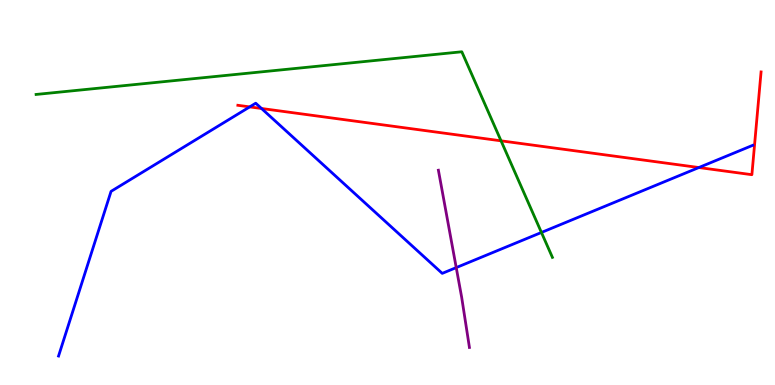[{'lines': ['blue', 'red'], 'intersections': [{'x': 3.22, 'y': 7.22}, {'x': 3.37, 'y': 7.18}, {'x': 9.02, 'y': 5.65}]}, {'lines': ['green', 'red'], 'intersections': [{'x': 6.47, 'y': 6.34}]}, {'lines': ['purple', 'red'], 'intersections': []}, {'lines': ['blue', 'green'], 'intersections': [{'x': 6.99, 'y': 3.96}]}, {'lines': ['blue', 'purple'], 'intersections': [{'x': 5.89, 'y': 3.05}]}, {'lines': ['green', 'purple'], 'intersections': []}]